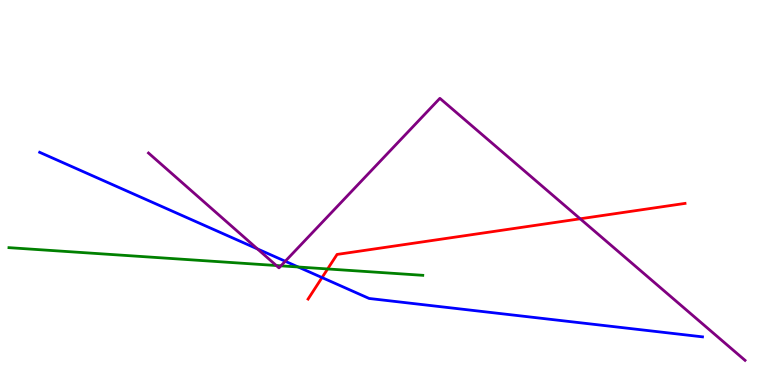[{'lines': ['blue', 'red'], 'intersections': [{'x': 4.16, 'y': 2.79}]}, {'lines': ['green', 'red'], 'intersections': [{'x': 4.23, 'y': 3.01}]}, {'lines': ['purple', 'red'], 'intersections': [{'x': 7.49, 'y': 4.32}]}, {'lines': ['blue', 'green'], 'intersections': [{'x': 3.85, 'y': 3.07}]}, {'lines': ['blue', 'purple'], 'intersections': [{'x': 3.32, 'y': 3.53}, {'x': 3.68, 'y': 3.21}]}, {'lines': ['green', 'purple'], 'intersections': [{'x': 3.57, 'y': 3.1}, {'x': 3.62, 'y': 3.1}]}]